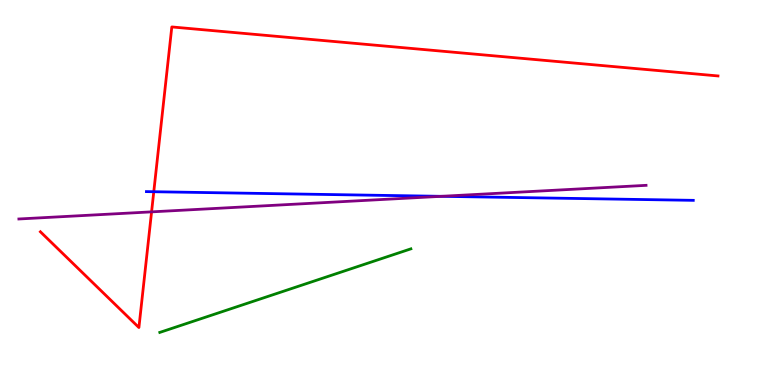[{'lines': ['blue', 'red'], 'intersections': [{'x': 1.98, 'y': 5.02}]}, {'lines': ['green', 'red'], 'intersections': []}, {'lines': ['purple', 'red'], 'intersections': [{'x': 1.96, 'y': 4.5}]}, {'lines': ['blue', 'green'], 'intersections': []}, {'lines': ['blue', 'purple'], 'intersections': [{'x': 5.7, 'y': 4.9}]}, {'lines': ['green', 'purple'], 'intersections': []}]